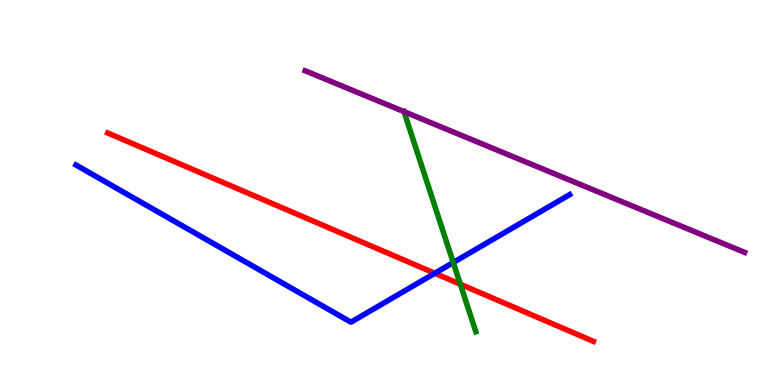[{'lines': ['blue', 'red'], 'intersections': [{'x': 5.61, 'y': 2.9}]}, {'lines': ['green', 'red'], 'intersections': [{'x': 5.94, 'y': 2.62}]}, {'lines': ['purple', 'red'], 'intersections': []}, {'lines': ['blue', 'green'], 'intersections': [{'x': 5.85, 'y': 3.18}]}, {'lines': ['blue', 'purple'], 'intersections': []}, {'lines': ['green', 'purple'], 'intersections': [{'x': 5.21, 'y': 7.1}]}]